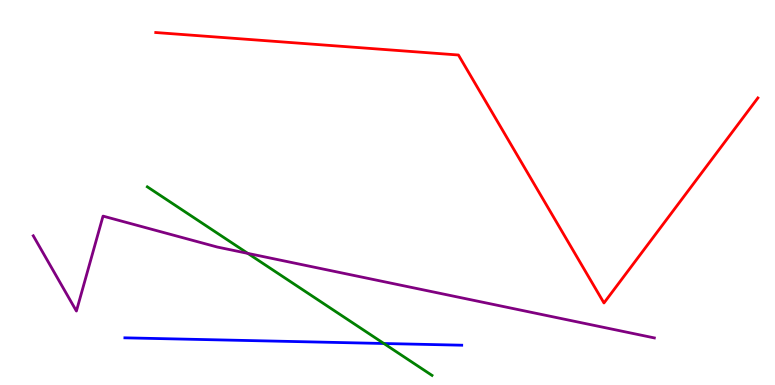[{'lines': ['blue', 'red'], 'intersections': []}, {'lines': ['green', 'red'], 'intersections': []}, {'lines': ['purple', 'red'], 'intersections': []}, {'lines': ['blue', 'green'], 'intersections': [{'x': 4.95, 'y': 1.08}]}, {'lines': ['blue', 'purple'], 'intersections': []}, {'lines': ['green', 'purple'], 'intersections': [{'x': 3.2, 'y': 3.42}]}]